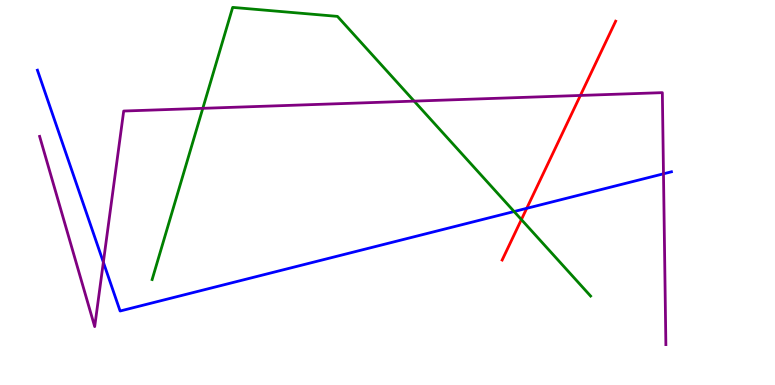[{'lines': ['blue', 'red'], 'intersections': [{'x': 6.8, 'y': 4.59}]}, {'lines': ['green', 'red'], 'intersections': [{'x': 6.73, 'y': 4.3}]}, {'lines': ['purple', 'red'], 'intersections': [{'x': 7.49, 'y': 7.52}]}, {'lines': ['blue', 'green'], 'intersections': [{'x': 6.63, 'y': 4.51}]}, {'lines': ['blue', 'purple'], 'intersections': [{'x': 1.33, 'y': 3.19}, {'x': 8.56, 'y': 5.49}]}, {'lines': ['green', 'purple'], 'intersections': [{'x': 2.62, 'y': 7.19}, {'x': 5.34, 'y': 7.37}]}]